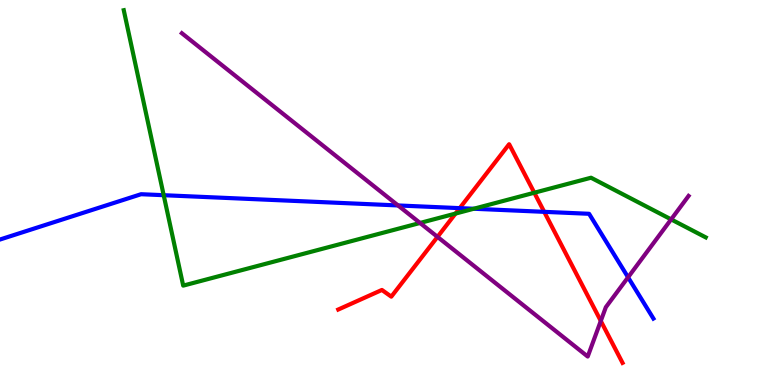[{'lines': ['blue', 'red'], 'intersections': [{'x': 5.93, 'y': 4.59}, {'x': 7.02, 'y': 4.5}]}, {'lines': ['green', 'red'], 'intersections': [{'x': 5.88, 'y': 4.45}, {'x': 6.89, 'y': 4.99}]}, {'lines': ['purple', 'red'], 'intersections': [{'x': 5.65, 'y': 3.85}, {'x': 7.75, 'y': 1.66}]}, {'lines': ['blue', 'green'], 'intersections': [{'x': 2.11, 'y': 4.93}, {'x': 6.11, 'y': 4.58}]}, {'lines': ['blue', 'purple'], 'intersections': [{'x': 5.14, 'y': 4.66}, {'x': 8.1, 'y': 2.8}]}, {'lines': ['green', 'purple'], 'intersections': [{'x': 5.42, 'y': 4.21}, {'x': 8.66, 'y': 4.3}]}]